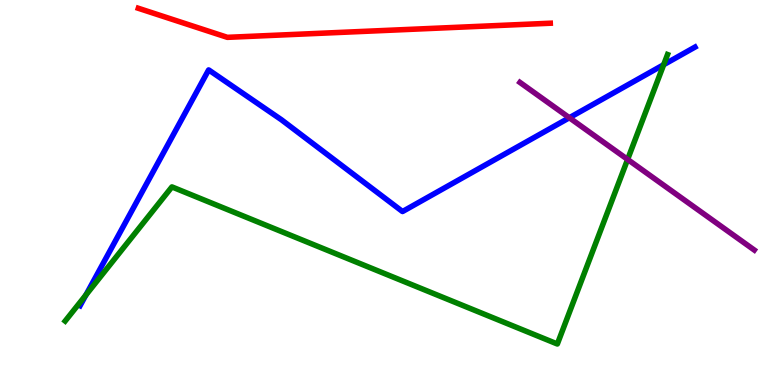[{'lines': ['blue', 'red'], 'intersections': []}, {'lines': ['green', 'red'], 'intersections': []}, {'lines': ['purple', 'red'], 'intersections': []}, {'lines': ['blue', 'green'], 'intersections': [{'x': 1.11, 'y': 2.34}, {'x': 8.56, 'y': 8.32}]}, {'lines': ['blue', 'purple'], 'intersections': [{'x': 7.35, 'y': 6.94}]}, {'lines': ['green', 'purple'], 'intersections': [{'x': 8.1, 'y': 5.86}]}]